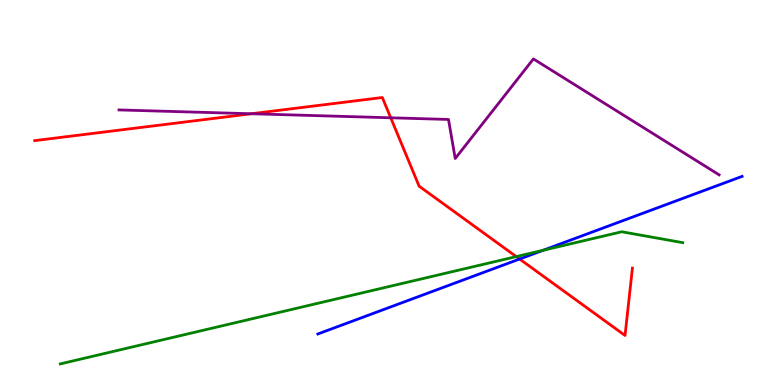[{'lines': ['blue', 'red'], 'intersections': [{'x': 6.7, 'y': 3.27}]}, {'lines': ['green', 'red'], 'intersections': [{'x': 6.66, 'y': 3.34}]}, {'lines': ['purple', 'red'], 'intersections': [{'x': 3.24, 'y': 7.05}, {'x': 5.04, 'y': 6.94}]}, {'lines': ['blue', 'green'], 'intersections': [{'x': 7.01, 'y': 3.5}]}, {'lines': ['blue', 'purple'], 'intersections': []}, {'lines': ['green', 'purple'], 'intersections': []}]